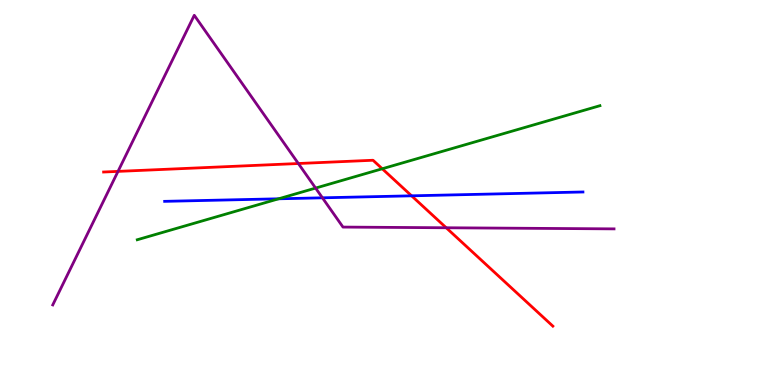[{'lines': ['blue', 'red'], 'intersections': [{'x': 5.31, 'y': 4.91}]}, {'lines': ['green', 'red'], 'intersections': [{'x': 4.93, 'y': 5.62}]}, {'lines': ['purple', 'red'], 'intersections': [{'x': 1.52, 'y': 5.55}, {'x': 3.85, 'y': 5.75}, {'x': 5.76, 'y': 4.08}]}, {'lines': ['blue', 'green'], 'intersections': [{'x': 3.6, 'y': 4.84}]}, {'lines': ['blue', 'purple'], 'intersections': [{'x': 4.16, 'y': 4.86}]}, {'lines': ['green', 'purple'], 'intersections': [{'x': 4.07, 'y': 5.11}]}]